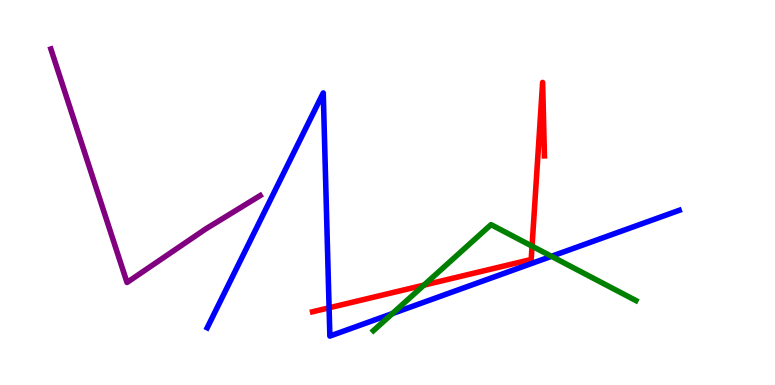[{'lines': ['blue', 'red'], 'intersections': [{'x': 4.25, 'y': 2.0}]}, {'lines': ['green', 'red'], 'intersections': [{'x': 5.47, 'y': 2.59}, {'x': 6.87, 'y': 3.61}]}, {'lines': ['purple', 'red'], 'intersections': []}, {'lines': ['blue', 'green'], 'intersections': [{'x': 5.06, 'y': 1.86}, {'x': 7.12, 'y': 3.34}]}, {'lines': ['blue', 'purple'], 'intersections': []}, {'lines': ['green', 'purple'], 'intersections': []}]